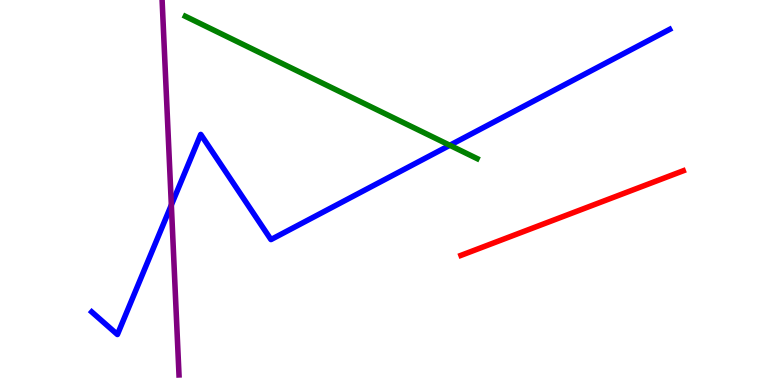[{'lines': ['blue', 'red'], 'intersections': []}, {'lines': ['green', 'red'], 'intersections': []}, {'lines': ['purple', 'red'], 'intersections': []}, {'lines': ['blue', 'green'], 'intersections': [{'x': 5.8, 'y': 6.23}]}, {'lines': ['blue', 'purple'], 'intersections': [{'x': 2.21, 'y': 4.67}]}, {'lines': ['green', 'purple'], 'intersections': []}]